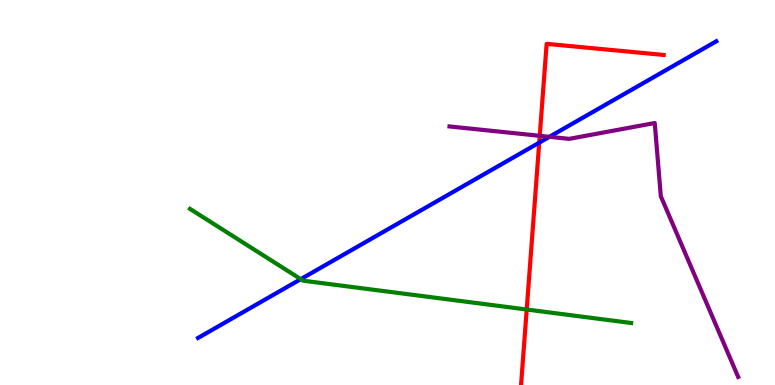[{'lines': ['blue', 'red'], 'intersections': [{'x': 6.96, 'y': 6.29}]}, {'lines': ['green', 'red'], 'intersections': [{'x': 6.8, 'y': 1.96}]}, {'lines': ['purple', 'red'], 'intersections': [{'x': 6.96, 'y': 6.47}]}, {'lines': ['blue', 'green'], 'intersections': [{'x': 3.88, 'y': 2.75}]}, {'lines': ['blue', 'purple'], 'intersections': [{'x': 7.09, 'y': 6.45}]}, {'lines': ['green', 'purple'], 'intersections': []}]